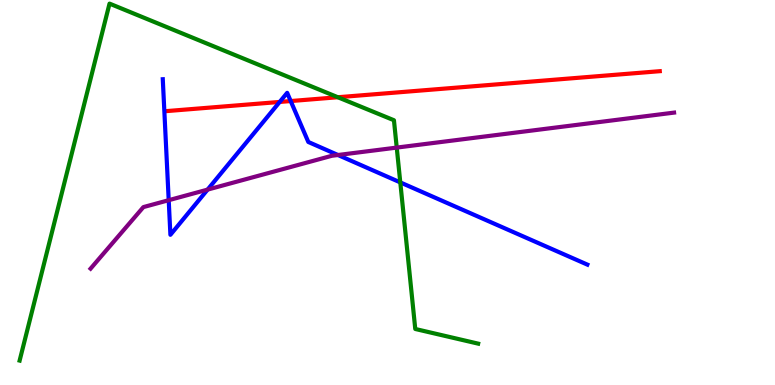[{'lines': ['blue', 'red'], 'intersections': [{'x': 3.61, 'y': 7.35}, {'x': 3.75, 'y': 7.38}]}, {'lines': ['green', 'red'], 'intersections': [{'x': 4.36, 'y': 7.47}]}, {'lines': ['purple', 'red'], 'intersections': []}, {'lines': ['blue', 'green'], 'intersections': [{'x': 5.17, 'y': 5.26}]}, {'lines': ['blue', 'purple'], 'intersections': [{'x': 2.18, 'y': 4.8}, {'x': 2.68, 'y': 5.07}, {'x': 4.36, 'y': 5.97}]}, {'lines': ['green', 'purple'], 'intersections': [{'x': 5.12, 'y': 6.17}]}]